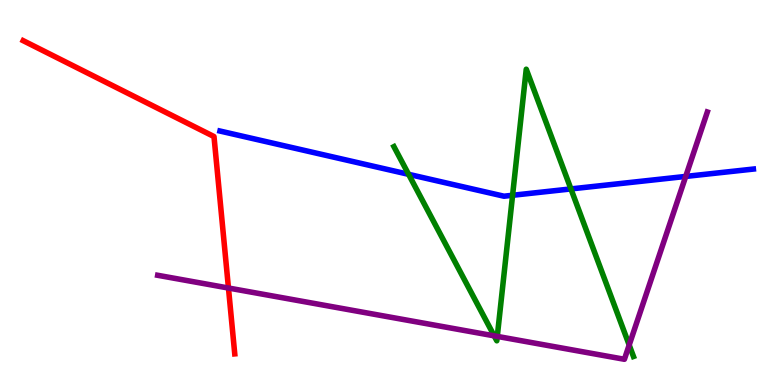[{'lines': ['blue', 'red'], 'intersections': []}, {'lines': ['green', 'red'], 'intersections': []}, {'lines': ['purple', 'red'], 'intersections': [{'x': 2.95, 'y': 2.52}]}, {'lines': ['blue', 'green'], 'intersections': [{'x': 5.27, 'y': 5.47}, {'x': 6.61, 'y': 4.93}, {'x': 7.37, 'y': 5.09}]}, {'lines': ['blue', 'purple'], 'intersections': [{'x': 8.85, 'y': 5.42}]}, {'lines': ['green', 'purple'], 'intersections': [{'x': 6.38, 'y': 1.28}, {'x': 6.42, 'y': 1.26}, {'x': 8.12, 'y': 1.04}]}]